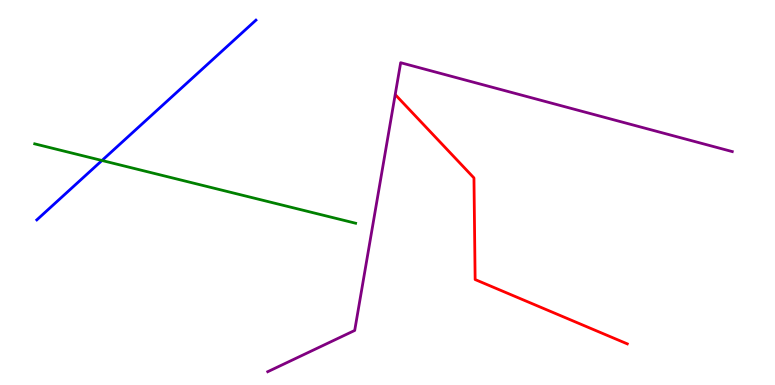[{'lines': ['blue', 'red'], 'intersections': []}, {'lines': ['green', 'red'], 'intersections': []}, {'lines': ['purple', 'red'], 'intersections': []}, {'lines': ['blue', 'green'], 'intersections': [{'x': 1.32, 'y': 5.83}]}, {'lines': ['blue', 'purple'], 'intersections': []}, {'lines': ['green', 'purple'], 'intersections': []}]